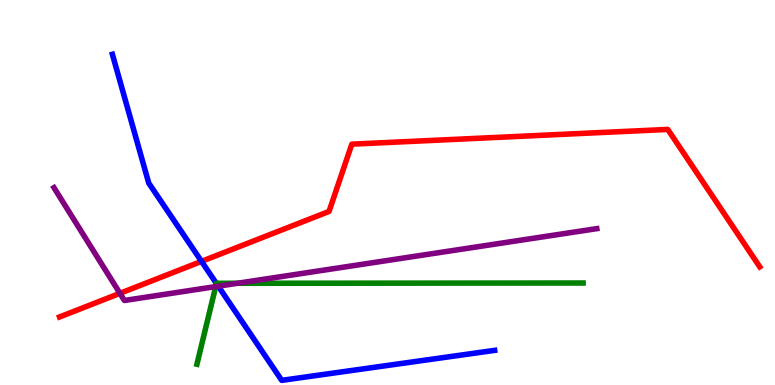[{'lines': ['blue', 'red'], 'intersections': [{'x': 2.6, 'y': 3.21}]}, {'lines': ['green', 'red'], 'intersections': []}, {'lines': ['purple', 'red'], 'intersections': [{'x': 1.55, 'y': 2.38}]}, {'lines': ['blue', 'green'], 'intersections': [{'x': 2.79, 'y': 2.64}]}, {'lines': ['blue', 'purple'], 'intersections': [{'x': 2.82, 'y': 2.57}]}, {'lines': ['green', 'purple'], 'intersections': [{'x': 2.78, 'y': 2.56}, {'x': 3.07, 'y': 2.64}]}]